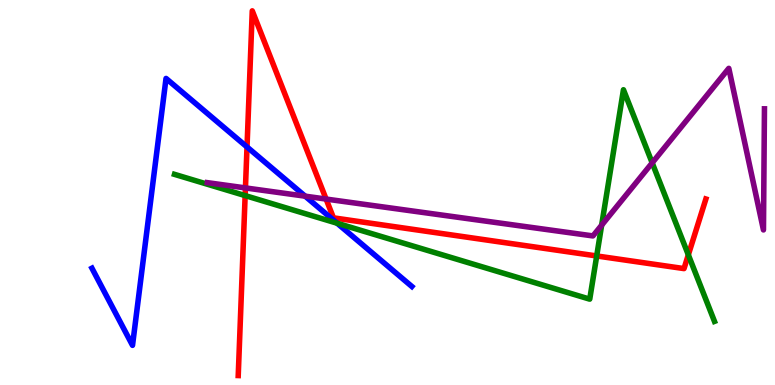[{'lines': ['blue', 'red'], 'intersections': [{'x': 3.19, 'y': 6.18}]}, {'lines': ['green', 'red'], 'intersections': [{'x': 3.16, 'y': 4.92}, {'x': 7.7, 'y': 3.35}, {'x': 8.88, 'y': 3.38}]}, {'lines': ['purple', 'red'], 'intersections': [{'x': 3.17, 'y': 5.12}, {'x': 4.21, 'y': 4.83}]}, {'lines': ['blue', 'green'], 'intersections': [{'x': 4.35, 'y': 4.2}]}, {'lines': ['blue', 'purple'], 'intersections': [{'x': 3.94, 'y': 4.9}]}, {'lines': ['green', 'purple'], 'intersections': [{'x': 7.76, 'y': 4.15}, {'x': 8.42, 'y': 5.77}]}]